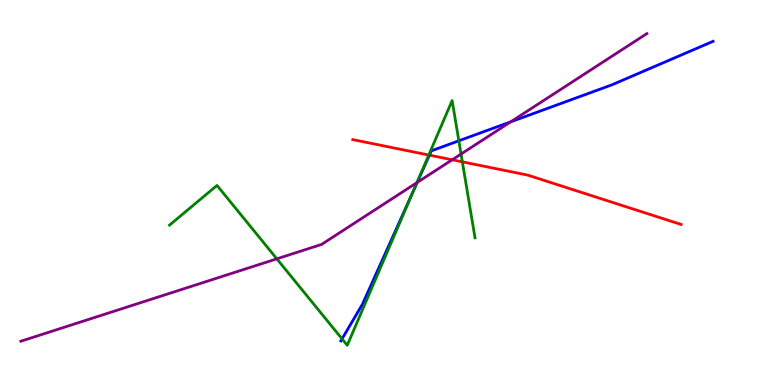[{'lines': ['blue', 'red'], 'intersections': [{'x': 5.54, 'y': 5.97}]}, {'lines': ['green', 'red'], 'intersections': [{'x': 5.53, 'y': 5.97}, {'x': 5.97, 'y': 5.8}]}, {'lines': ['purple', 'red'], 'intersections': [{'x': 5.83, 'y': 5.85}]}, {'lines': ['blue', 'green'], 'intersections': [{'x': 4.41, 'y': 1.2}, {'x': 5.34, 'y': 5.09}, {'x': 5.92, 'y': 6.34}]}, {'lines': ['blue', 'purple'], 'intersections': [{'x': 5.38, 'y': 5.26}, {'x': 6.59, 'y': 6.84}]}, {'lines': ['green', 'purple'], 'intersections': [{'x': 3.57, 'y': 3.28}, {'x': 5.38, 'y': 5.26}, {'x': 5.95, 'y': 6.0}]}]